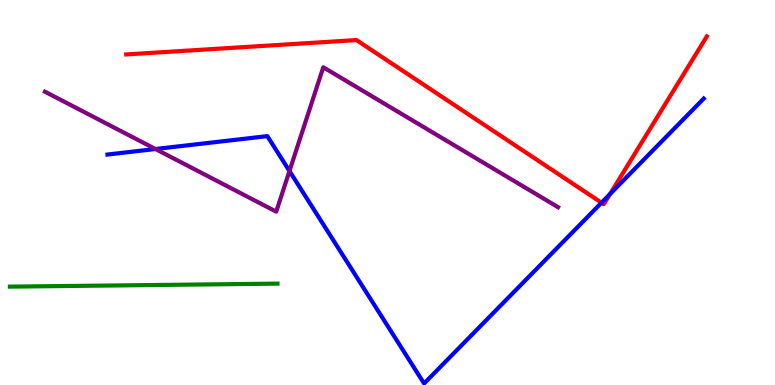[{'lines': ['blue', 'red'], 'intersections': [{'x': 7.76, 'y': 4.73}, {'x': 7.87, 'y': 4.96}]}, {'lines': ['green', 'red'], 'intersections': []}, {'lines': ['purple', 'red'], 'intersections': []}, {'lines': ['blue', 'green'], 'intersections': []}, {'lines': ['blue', 'purple'], 'intersections': [{'x': 2.01, 'y': 6.13}, {'x': 3.74, 'y': 5.56}]}, {'lines': ['green', 'purple'], 'intersections': []}]